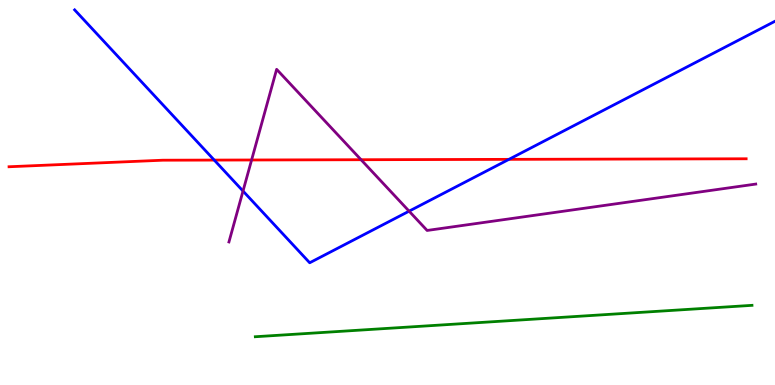[{'lines': ['blue', 'red'], 'intersections': [{'x': 2.76, 'y': 5.84}, {'x': 6.57, 'y': 5.86}]}, {'lines': ['green', 'red'], 'intersections': []}, {'lines': ['purple', 'red'], 'intersections': [{'x': 3.25, 'y': 5.84}, {'x': 4.66, 'y': 5.85}]}, {'lines': ['blue', 'green'], 'intersections': []}, {'lines': ['blue', 'purple'], 'intersections': [{'x': 3.14, 'y': 5.04}, {'x': 5.28, 'y': 4.52}]}, {'lines': ['green', 'purple'], 'intersections': []}]